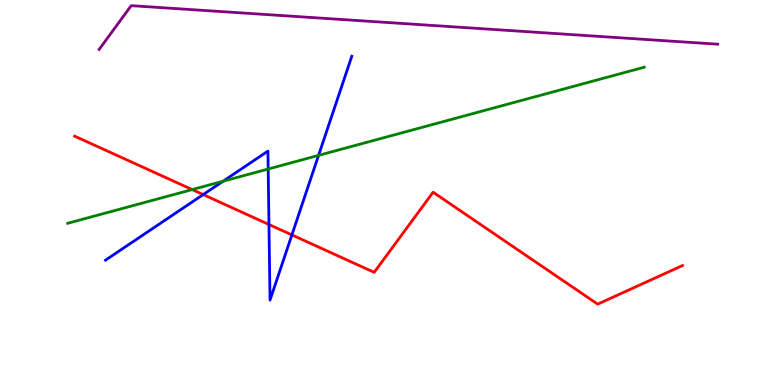[{'lines': ['blue', 'red'], 'intersections': [{'x': 2.62, 'y': 4.95}, {'x': 3.47, 'y': 4.17}, {'x': 3.77, 'y': 3.9}]}, {'lines': ['green', 'red'], 'intersections': [{'x': 2.48, 'y': 5.08}]}, {'lines': ['purple', 'red'], 'intersections': []}, {'lines': ['blue', 'green'], 'intersections': [{'x': 2.88, 'y': 5.29}, {'x': 3.46, 'y': 5.61}, {'x': 4.11, 'y': 5.96}]}, {'lines': ['blue', 'purple'], 'intersections': []}, {'lines': ['green', 'purple'], 'intersections': []}]